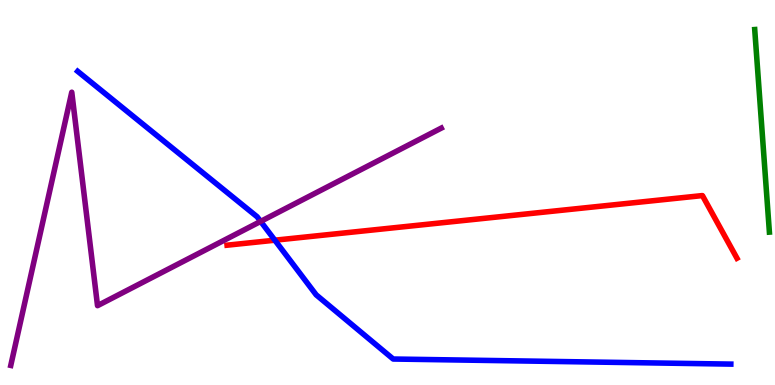[{'lines': ['blue', 'red'], 'intersections': [{'x': 3.55, 'y': 3.76}]}, {'lines': ['green', 'red'], 'intersections': []}, {'lines': ['purple', 'red'], 'intersections': []}, {'lines': ['blue', 'green'], 'intersections': []}, {'lines': ['blue', 'purple'], 'intersections': [{'x': 3.36, 'y': 4.25}]}, {'lines': ['green', 'purple'], 'intersections': []}]